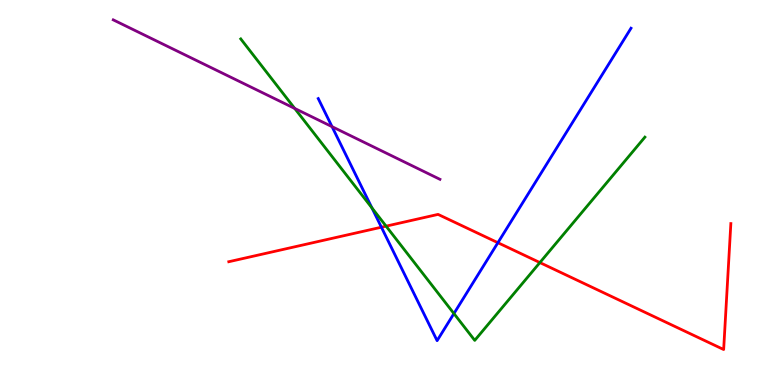[{'lines': ['blue', 'red'], 'intersections': [{'x': 4.92, 'y': 4.1}, {'x': 6.42, 'y': 3.7}]}, {'lines': ['green', 'red'], 'intersections': [{'x': 4.98, 'y': 4.13}, {'x': 6.97, 'y': 3.18}]}, {'lines': ['purple', 'red'], 'intersections': []}, {'lines': ['blue', 'green'], 'intersections': [{'x': 4.8, 'y': 4.6}, {'x': 5.86, 'y': 1.86}]}, {'lines': ['blue', 'purple'], 'intersections': [{'x': 4.28, 'y': 6.71}]}, {'lines': ['green', 'purple'], 'intersections': [{'x': 3.8, 'y': 7.18}]}]